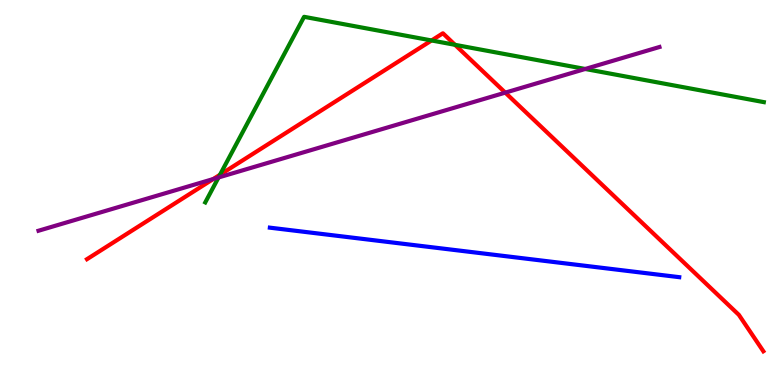[{'lines': ['blue', 'red'], 'intersections': []}, {'lines': ['green', 'red'], 'intersections': [{'x': 2.84, 'y': 5.46}, {'x': 5.57, 'y': 8.95}, {'x': 5.87, 'y': 8.84}]}, {'lines': ['purple', 'red'], 'intersections': [{'x': 2.75, 'y': 5.35}, {'x': 6.52, 'y': 7.59}]}, {'lines': ['blue', 'green'], 'intersections': []}, {'lines': ['blue', 'purple'], 'intersections': []}, {'lines': ['green', 'purple'], 'intersections': [{'x': 2.82, 'y': 5.39}, {'x': 7.55, 'y': 8.21}]}]